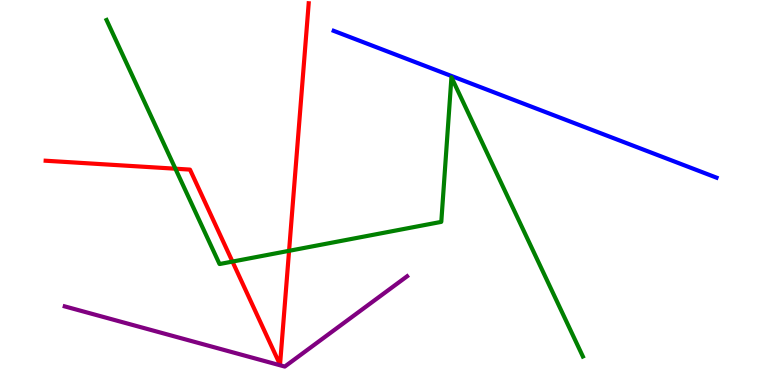[{'lines': ['blue', 'red'], 'intersections': []}, {'lines': ['green', 'red'], 'intersections': [{'x': 2.26, 'y': 5.62}, {'x': 3.0, 'y': 3.21}, {'x': 3.73, 'y': 3.49}]}, {'lines': ['purple', 'red'], 'intersections': []}, {'lines': ['blue', 'green'], 'intersections': []}, {'lines': ['blue', 'purple'], 'intersections': []}, {'lines': ['green', 'purple'], 'intersections': []}]